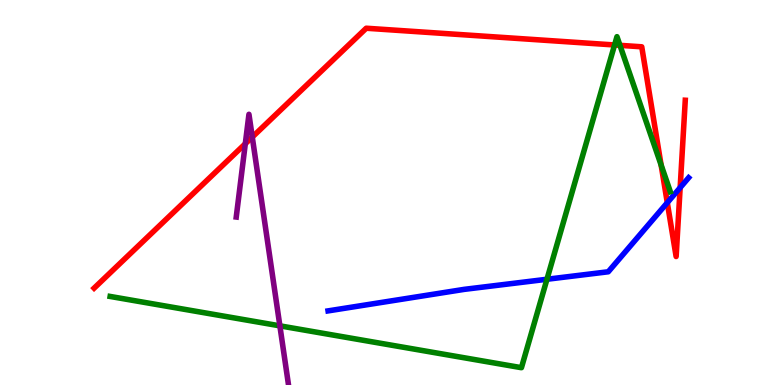[{'lines': ['blue', 'red'], 'intersections': [{'x': 8.61, 'y': 4.74}, {'x': 8.78, 'y': 5.13}]}, {'lines': ['green', 'red'], 'intersections': [{'x': 7.93, 'y': 8.83}, {'x': 8.0, 'y': 8.82}, {'x': 8.53, 'y': 5.71}]}, {'lines': ['purple', 'red'], 'intersections': [{'x': 3.17, 'y': 6.27}, {'x': 3.26, 'y': 6.44}]}, {'lines': ['blue', 'green'], 'intersections': [{'x': 7.06, 'y': 2.75}]}, {'lines': ['blue', 'purple'], 'intersections': []}, {'lines': ['green', 'purple'], 'intersections': [{'x': 3.61, 'y': 1.54}]}]